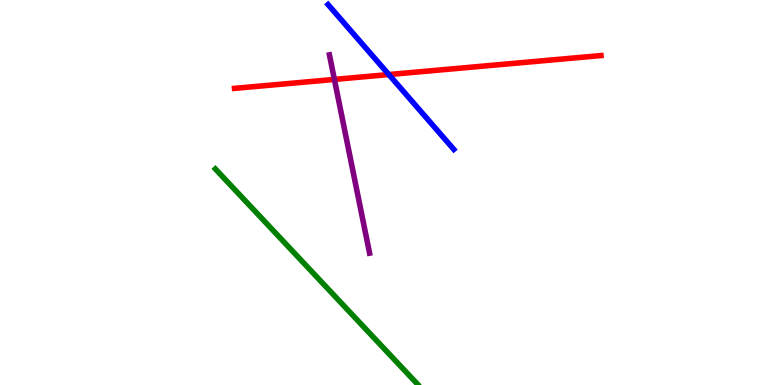[{'lines': ['blue', 'red'], 'intersections': [{'x': 5.02, 'y': 8.06}]}, {'lines': ['green', 'red'], 'intersections': []}, {'lines': ['purple', 'red'], 'intersections': [{'x': 4.31, 'y': 7.94}]}, {'lines': ['blue', 'green'], 'intersections': []}, {'lines': ['blue', 'purple'], 'intersections': []}, {'lines': ['green', 'purple'], 'intersections': []}]